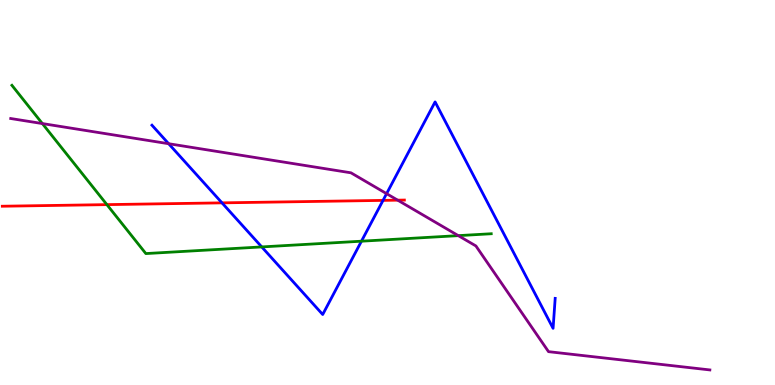[{'lines': ['blue', 'red'], 'intersections': [{'x': 2.86, 'y': 4.73}, {'x': 4.94, 'y': 4.8}]}, {'lines': ['green', 'red'], 'intersections': [{'x': 1.38, 'y': 4.69}]}, {'lines': ['purple', 'red'], 'intersections': [{'x': 5.13, 'y': 4.8}]}, {'lines': ['blue', 'green'], 'intersections': [{'x': 3.38, 'y': 3.59}, {'x': 4.66, 'y': 3.74}]}, {'lines': ['blue', 'purple'], 'intersections': [{'x': 2.18, 'y': 6.27}, {'x': 4.99, 'y': 4.97}]}, {'lines': ['green', 'purple'], 'intersections': [{'x': 0.547, 'y': 6.79}, {'x': 5.91, 'y': 3.88}]}]